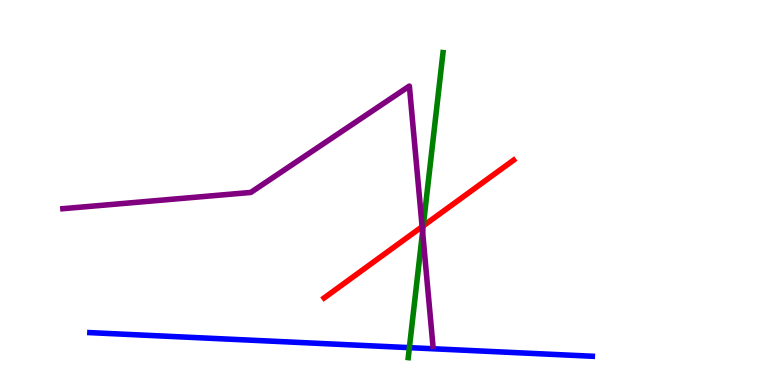[{'lines': ['blue', 'red'], 'intersections': []}, {'lines': ['green', 'red'], 'intersections': [{'x': 5.46, 'y': 4.13}]}, {'lines': ['purple', 'red'], 'intersections': [{'x': 5.45, 'y': 4.11}]}, {'lines': ['blue', 'green'], 'intersections': [{'x': 5.28, 'y': 0.97}]}, {'lines': ['blue', 'purple'], 'intersections': []}, {'lines': ['green', 'purple'], 'intersections': [{'x': 5.45, 'y': 3.98}]}]